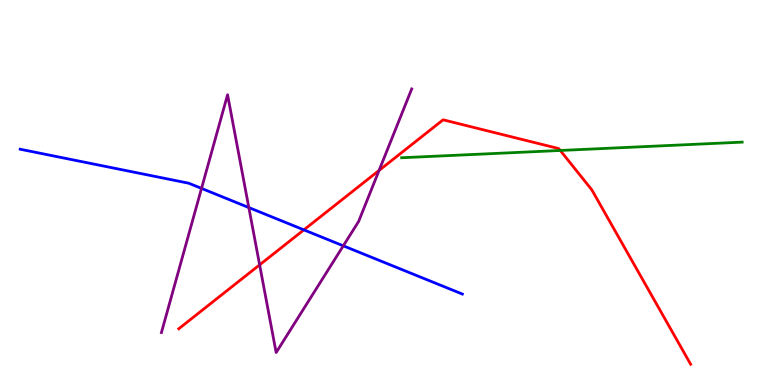[{'lines': ['blue', 'red'], 'intersections': [{'x': 3.92, 'y': 4.03}]}, {'lines': ['green', 'red'], 'intersections': [{'x': 7.23, 'y': 6.09}]}, {'lines': ['purple', 'red'], 'intersections': [{'x': 3.35, 'y': 3.12}, {'x': 4.89, 'y': 5.57}]}, {'lines': ['blue', 'green'], 'intersections': []}, {'lines': ['blue', 'purple'], 'intersections': [{'x': 2.6, 'y': 5.11}, {'x': 3.21, 'y': 4.61}, {'x': 4.43, 'y': 3.61}]}, {'lines': ['green', 'purple'], 'intersections': []}]